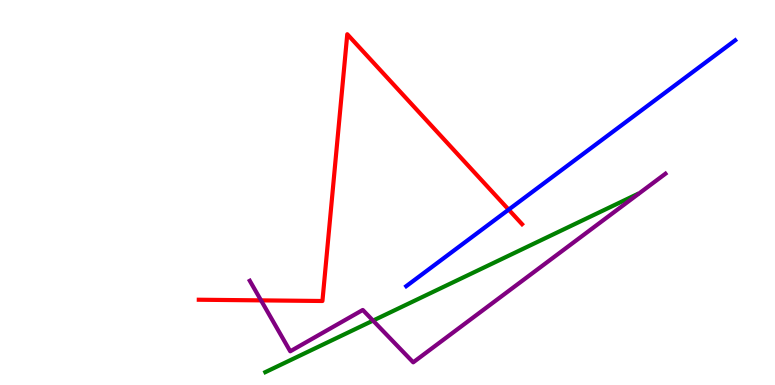[{'lines': ['blue', 'red'], 'intersections': [{'x': 6.56, 'y': 4.56}]}, {'lines': ['green', 'red'], 'intersections': []}, {'lines': ['purple', 'red'], 'intersections': [{'x': 3.37, 'y': 2.2}]}, {'lines': ['blue', 'green'], 'intersections': []}, {'lines': ['blue', 'purple'], 'intersections': []}, {'lines': ['green', 'purple'], 'intersections': [{'x': 4.81, 'y': 1.67}]}]